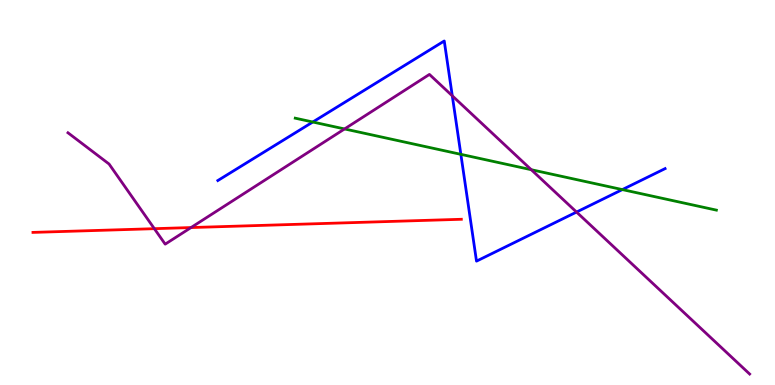[{'lines': ['blue', 'red'], 'intersections': []}, {'lines': ['green', 'red'], 'intersections': []}, {'lines': ['purple', 'red'], 'intersections': [{'x': 1.99, 'y': 4.06}, {'x': 2.46, 'y': 4.09}]}, {'lines': ['blue', 'green'], 'intersections': [{'x': 4.04, 'y': 6.83}, {'x': 5.95, 'y': 5.99}, {'x': 8.03, 'y': 5.08}]}, {'lines': ['blue', 'purple'], 'intersections': [{'x': 5.84, 'y': 7.51}, {'x': 7.44, 'y': 4.49}]}, {'lines': ['green', 'purple'], 'intersections': [{'x': 4.45, 'y': 6.65}, {'x': 6.86, 'y': 5.59}]}]